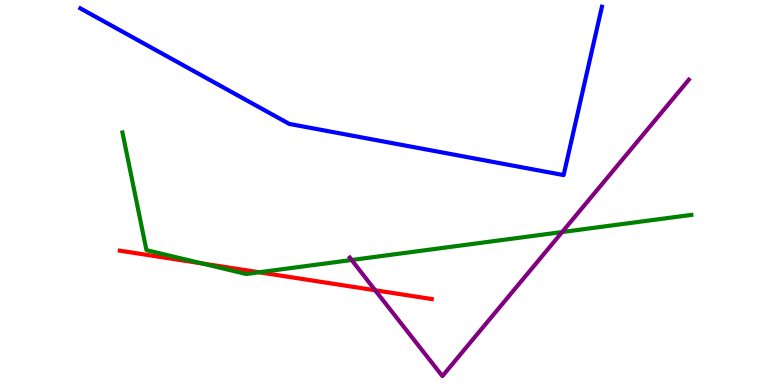[{'lines': ['blue', 'red'], 'intersections': []}, {'lines': ['green', 'red'], 'intersections': [{'x': 2.6, 'y': 3.16}, {'x': 3.34, 'y': 2.93}]}, {'lines': ['purple', 'red'], 'intersections': [{'x': 4.84, 'y': 2.46}]}, {'lines': ['blue', 'green'], 'intersections': []}, {'lines': ['blue', 'purple'], 'intersections': []}, {'lines': ['green', 'purple'], 'intersections': [{'x': 4.54, 'y': 3.25}, {'x': 7.25, 'y': 3.97}]}]